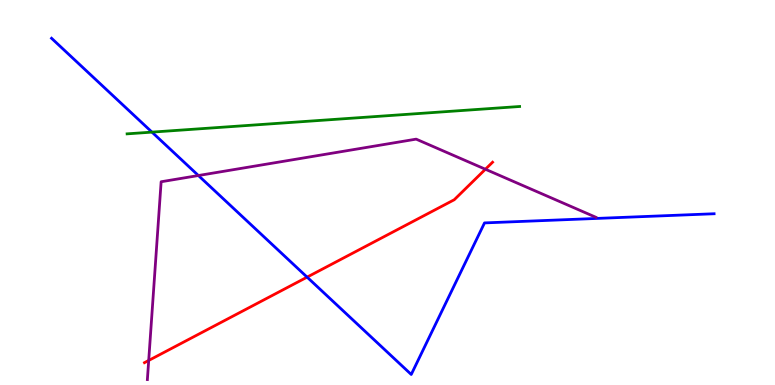[{'lines': ['blue', 'red'], 'intersections': [{'x': 3.96, 'y': 2.8}]}, {'lines': ['green', 'red'], 'intersections': []}, {'lines': ['purple', 'red'], 'intersections': [{'x': 1.92, 'y': 0.638}, {'x': 6.26, 'y': 5.6}]}, {'lines': ['blue', 'green'], 'intersections': [{'x': 1.96, 'y': 6.57}]}, {'lines': ['blue', 'purple'], 'intersections': [{'x': 2.56, 'y': 5.44}]}, {'lines': ['green', 'purple'], 'intersections': []}]